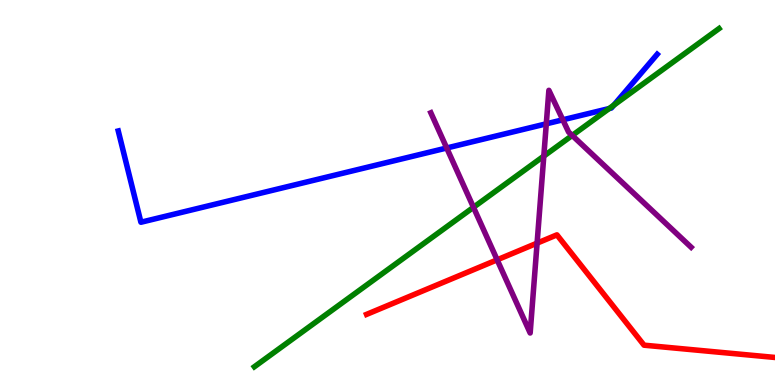[{'lines': ['blue', 'red'], 'intersections': []}, {'lines': ['green', 'red'], 'intersections': []}, {'lines': ['purple', 'red'], 'intersections': [{'x': 6.41, 'y': 3.25}, {'x': 6.93, 'y': 3.68}]}, {'lines': ['blue', 'green'], 'intersections': [{'x': 7.86, 'y': 7.18}, {'x': 7.92, 'y': 7.27}]}, {'lines': ['blue', 'purple'], 'intersections': [{'x': 5.76, 'y': 6.16}, {'x': 7.05, 'y': 6.78}, {'x': 7.26, 'y': 6.89}]}, {'lines': ['green', 'purple'], 'intersections': [{'x': 6.11, 'y': 4.62}, {'x': 7.02, 'y': 5.95}, {'x': 7.38, 'y': 6.48}]}]